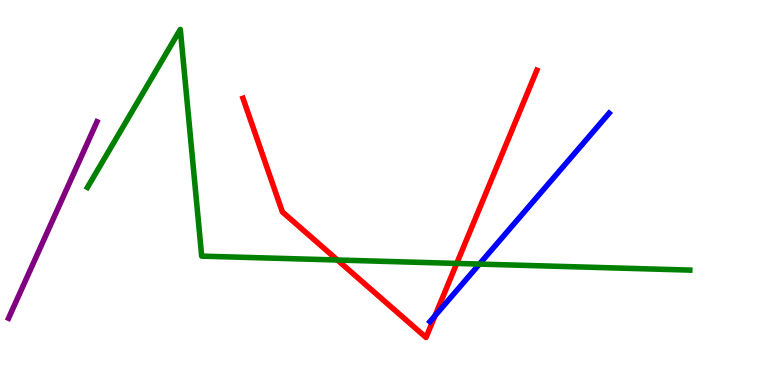[{'lines': ['blue', 'red'], 'intersections': [{'x': 5.61, 'y': 1.8}]}, {'lines': ['green', 'red'], 'intersections': [{'x': 4.35, 'y': 3.25}, {'x': 5.89, 'y': 3.16}]}, {'lines': ['purple', 'red'], 'intersections': []}, {'lines': ['blue', 'green'], 'intersections': [{'x': 6.19, 'y': 3.14}]}, {'lines': ['blue', 'purple'], 'intersections': []}, {'lines': ['green', 'purple'], 'intersections': []}]